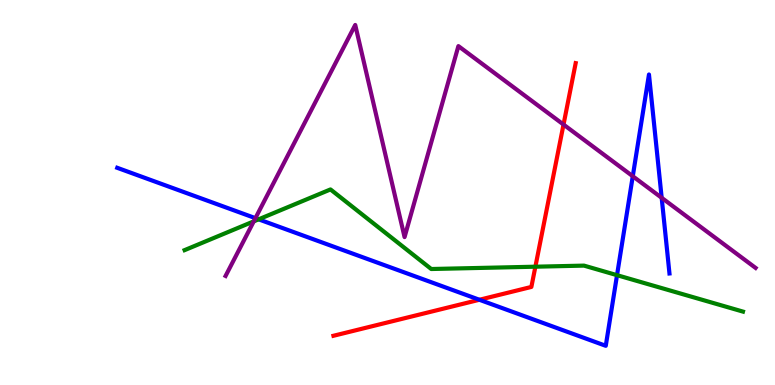[{'lines': ['blue', 'red'], 'intersections': [{'x': 6.19, 'y': 2.21}]}, {'lines': ['green', 'red'], 'intersections': [{'x': 6.91, 'y': 3.07}]}, {'lines': ['purple', 'red'], 'intersections': [{'x': 7.27, 'y': 6.76}]}, {'lines': ['blue', 'green'], 'intersections': [{'x': 3.34, 'y': 4.3}, {'x': 7.96, 'y': 2.85}]}, {'lines': ['blue', 'purple'], 'intersections': [{'x': 3.3, 'y': 4.33}, {'x': 8.16, 'y': 5.42}, {'x': 8.54, 'y': 4.86}]}, {'lines': ['green', 'purple'], 'intersections': [{'x': 3.27, 'y': 4.25}]}]